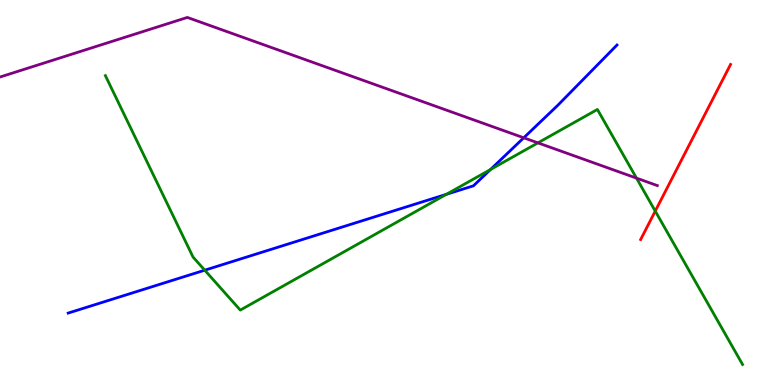[{'lines': ['blue', 'red'], 'intersections': []}, {'lines': ['green', 'red'], 'intersections': [{'x': 8.45, 'y': 4.52}]}, {'lines': ['purple', 'red'], 'intersections': []}, {'lines': ['blue', 'green'], 'intersections': [{'x': 2.64, 'y': 2.98}, {'x': 5.76, 'y': 4.95}, {'x': 6.33, 'y': 5.6}]}, {'lines': ['blue', 'purple'], 'intersections': [{'x': 6.76, 'y': 6.42}]}, {'lines': ['green', 'purple'], 'intersections': [{'x': 6.94, 'y': 6.29}, {'x': 8.21, 'y': 5.37}]}]